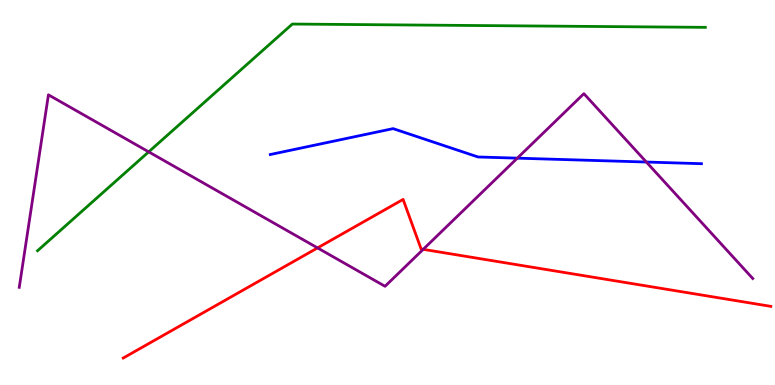[{'lines': ['blue', 'red'], 'intersections': []}, {'lines': ['green', 'red'], 'intersections': []}, {'lines': ['purple', 'red'], 'intersections': [{'x': 4.1, 'y': 3.56}, {'x': 5.46, 'y': 3.52}]}, {'lines': ['blue', 'green'], 'intersections': []}, {'lines': ['blue', 'purple'], 'intersections': [{'x': 6.68, 'y': 5.89}, {'x': 8.34, 'y': 5.79}]}, {'lines': ['green', 'purple'], 'intersections': [{'x': 1.92, 'y': 6.06}]}]